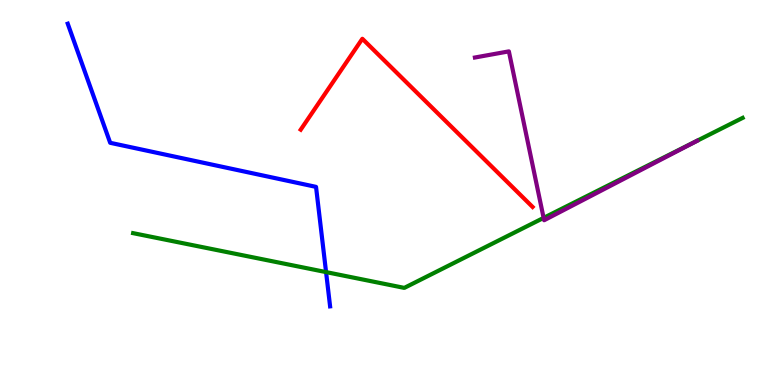[{'lines': ['blue', 'red'], 'intersections': []}, {'lines': ['green', 'red'], 'intersections': []}, {'lines': ['purple', 'red'], 'intersections': []}, {'lines': ['blue', 'green'], 'intersections': [{'x': 4.21, 'y': 2.93}]}, {'lines': ['blue', 'purple'], 'intersections': []}, {'lines': ['green', 'purple'], 'intersections': [{'x': 7.01, 'y': 4.34}]}]